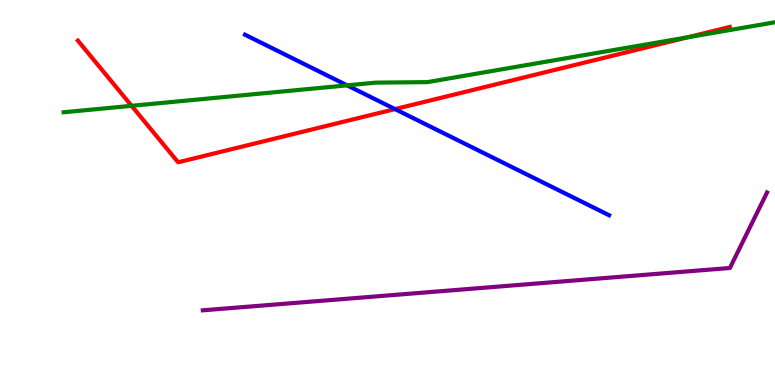[{'lines': ['blue', 'red'], 'intersections': [{'x': 5.1, 'y': 7.17}]}, {'lines': ['green', 'red'], 'intersections': [{'x': 1.7, 'y': 7.25}, {'x': 8.87, 'y': 9.03}]}, {'lines': ['purple', 'red'], 'intersections': []}, {'lines': ['blue', 'green'], 'intersections': [{'x': 4.48, 'y': 7.78}]}, {'lines': ['blue', 'purple'], 'intersections': []}, {'lines': ['green', 'purple'], 'intersections': []}]